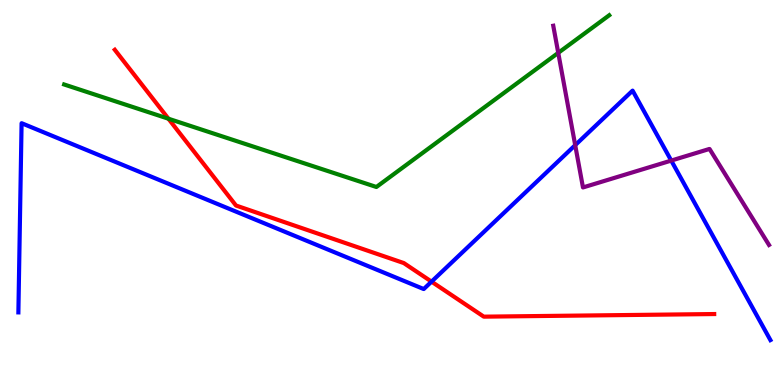[{'lines': ['blue', 'red'], 'intersections': [{'x': 5.57, 'y': 2.68}]}, {'lines': ['green', 'red'], 'intersections': [{'x': 2.17, 'y': 6.92}]}, {'lines': ['purple', 'red'], 'intersections': []}, {'lines': ['blue', 'green'], 'intersections': []}, {'lines': ['blue', 'purple'], 'intersections': [{'x': 7.42, 'y': 6.23}, {'x': 8.66, 'y': 5.83}]}, {'lines': ['green', 'purple'], 'intersections': [{'x': 7.2, 'y': 8.63}]}]